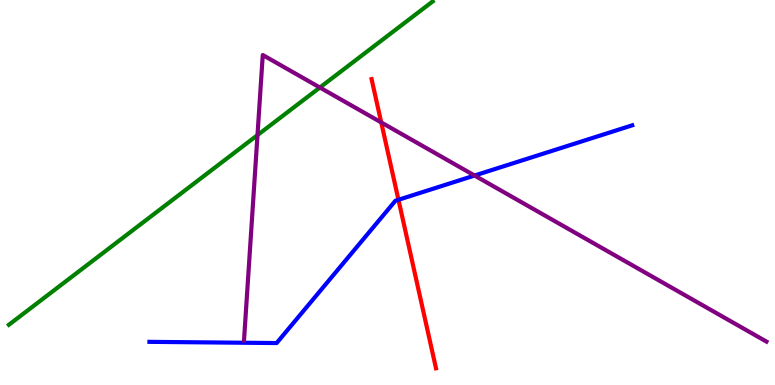[{'lines': ['blue', 'red'], 'intersections': [{'x': 5.14, 'y': 4.81}]}, {'lines': ['green', 'red'], 'intersections': []}, {'lines': ['purple', 'red'], 'intersections': [{'x': 4.92, 'y': 6.82}]}, {'lines': ['blue', 'green'], 'intersections': []}, {'lines': ['blue', 'purple'], 'intersections': [{'x': 6.12, 'y': 5.44}]}, {'lines': ['green', 'purple'], 'intersections': [{'x': 3.32, 'y': 6.49}, {'x': 4.13, 'y': 7.73}]}]